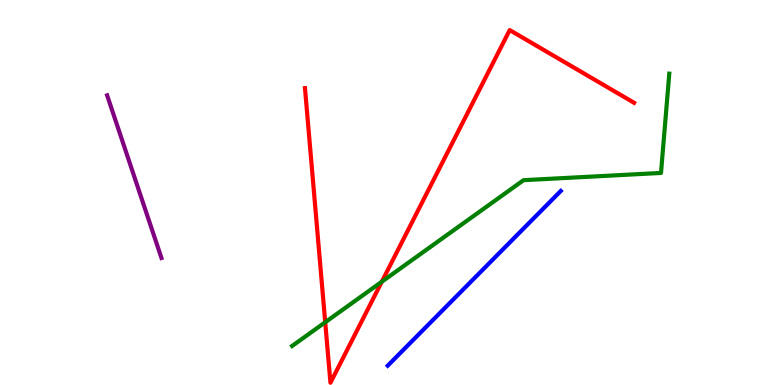[{'lines': ['blue', 'red'], 'intersections': []}, {'lines': ['green', 'red'], 'intersections': [{'x': 4.2, 'y': 1.63}, {'x': 4.93, 'y': 2.68}]}, {'lines': ['purple', 'red'], 'intersections': []}, {'lines': ['blue', 'green'], 'intersections': []}, {'lines': ['blue', 'purple'], 'intersections': []}, {'lines': ['green', 'purple'], 'intersections': []}]